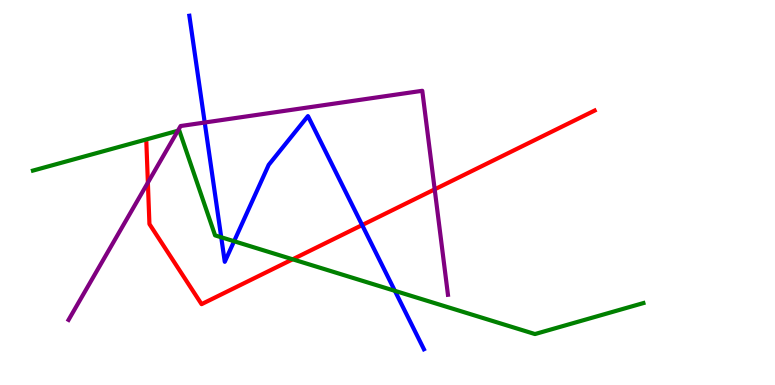[{'lines': ['blue', 'red'], 'intersections': [{'x': 4.67, 'y': 4.15}]}, {'lines': ['green', 'red'], 'intersections': [{'x': 3.78, 'y': 3.26}]}, {'lines': ['purple', 'red'], 'intersections': [{'x': 1.91, 'y': 5.26}, {'x': 5.61, 'y': 5.08}]}, {'lines': ['blue', 'green'], 'intersections': [{'x': 2.85, 'y': 3.84}, {'x': 3.02, 'y': 3.73}, {'x': 5.1, 'y': 2.45}]}, {'lines': ['blue', 'purple'], 'intersections': [{'x': 2.64, 'y': 6.82}]}, {'lines': ['green', 'purple'], 'intersections': [{'x': 2.29, 'y': 6.6}]}]